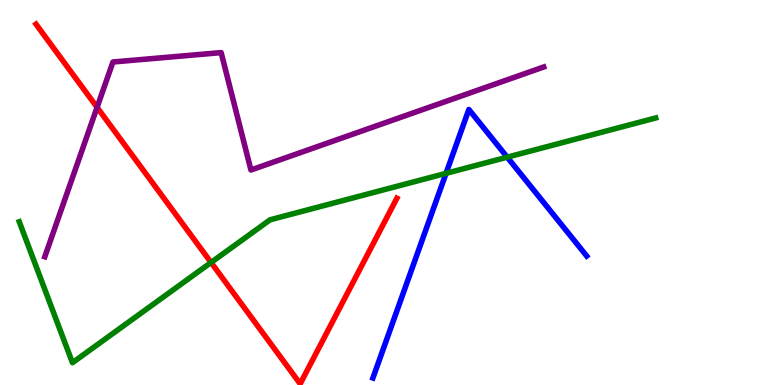[{'lines': ['blue', 'red'], 'intersections': []}, {'lines': ['green', 'red'], 'intersections': [{'x': 2.72, 'y': 3.18}]}, {'lines': ['purple', 'red'], 'intersections': [{'x': 1.25, 'y': 7.21}]}, {'lines': ['blue', 'green'], 'intersections': [{'x': 5.76, 'y': 5.5}, {'x': 6.54, 'y': 5.92}]}, {'lines': ['blue', 'purple'], 'intersections': []}, {'lines': ['green', 'purple'], 'intersections': []}]